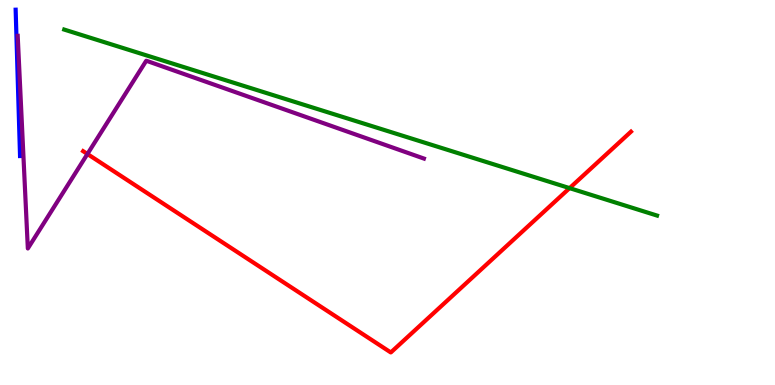[{'lines': ['blue', 'red'], 'intersections': []}, {'lines': ['green', 'red'], 'intersections': [{'x': 7.35, 'y': 5.11}]}, {'lines': ['purple', 'red'], 'intersections': [{'x': 1.13, 'y': 6.0}]}, {'lines': ['blue', 'green'], 'intersections': []}, {'lines': ['blue', 'purple'], 'intersections': []}, {'lines': ['green', 'purple'], 'intersections': []}]